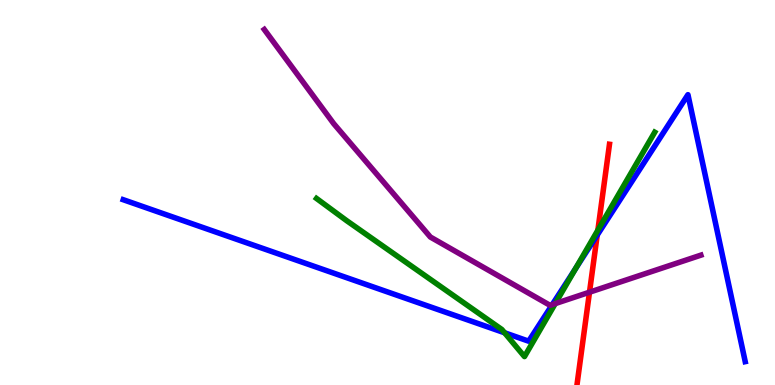[{'lines': ['blue', 'red'], 'intersections': [{'x': 7.71, 'y': 3.89}]}, {'lines': ['green', 'red'], 'intersections': [{'x': 7.71, 'y': 4.02}]}, {'lines': ['purple', 'red'], 'intersections': [{'x': 7.61, 'y': 2.41}]}, {'lines': ['blue', 'green'], 'intersections': [{'x': 6.51, 'y': 1.36}, {'x': 7.43, 'y': 3.03}]}, {'lines': ['blue', 'purple'], 'intersections': [{'x': 7.13, 'y': 2.09}]}, {'lines': ['green', 'purple'], 'intersections': [{'x': 7.16, 'y': 2.11}]}]